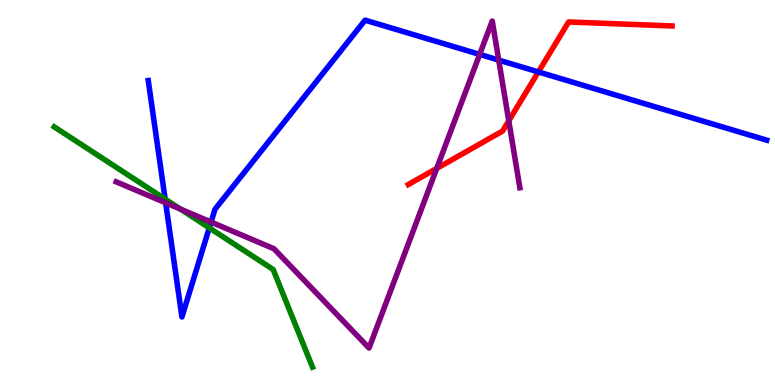[{'lines': ['blue', 'red'], 'intersections': [{'x': 6.95, 'y': 8.13}]}, {'lines': ['green', 'red'], 'intersections': []}, {'lines': ['purple', 'red'], 'intersections': [{'x': 5.64, 'y': 5.63}, {'x': 6.56, 'y': 6.86}]}, {'lines': ['blue', 'green'], 'intersections': [{'x': 2.13, 'y': 4.83}, {'x': 2.7, 'y': 4.08}]}, {'lines': ['blue', 'purple'], 'intersections': [{'x': 2.14, 'y': 4.73}, {'x': 2.72, 'y': 4.23}, {'x': 6.19, 'y': 8.59}, {'x': 6.44, 'y': 8.44}]}, {'lines': ['green', 'purple'], 'intersections': [{'x': 2.33, 'y': 4.57}]}]